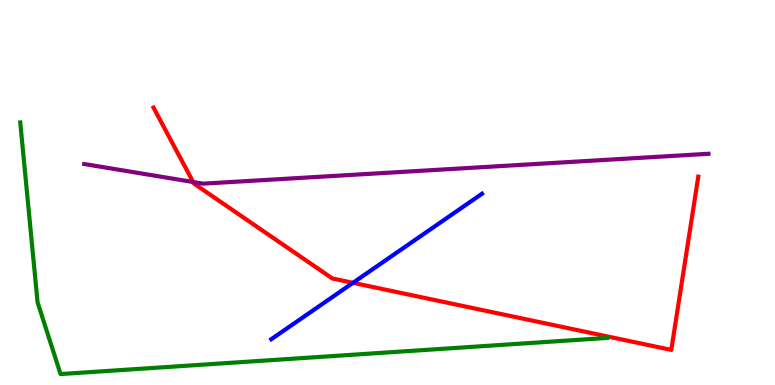[{'lines': ['blue', 'red'], 'intersections': [{'x': 4.55, 'y': 2.65}]}, {'lines': ['green', 'red'], 'intersections': []}, {'lines': ['purple', 'red'], 'intersections': [{'x': 2.49, 'y': 5.27}]}, {'lines': ['blue', 'green'], 'intersections': []}, {'lines': ['blue', 'purple'], 'intersections': []}, {'lines': ['green', 'purple'], 'intersections': []}]